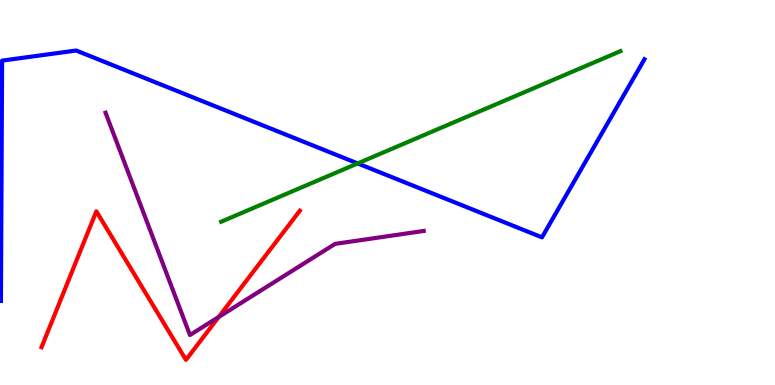[{'lines': ['blue', 'red'], 'intersections': []}, {'lines': ['green', 'red'], 'intersections': []}, {'lines': ['purple', 'red'], 'intersections': [{'x': 2.82, 'y': 1.77}]}, {'lines': ['blue', 'green'], 'intersections': [{'x': 4.61, 'y': 5.76}]}, {'lines': ['blue', 'purple'], 'intersections': []}, {'lines': ['green', 'purple'], 'intersections': []}]